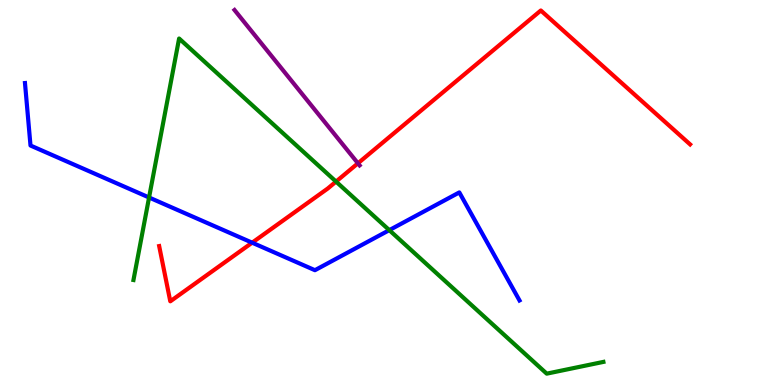[{'lines': ['blue', 'red'], 'intersections': [{'x': 3.25, 'y': 3.7}]}, {'lines': ['green', 'red'], 'intersections': [{'x': 4.34, 'y': 5.28}]}, {'lines': ['purple', 'red'], 'intersections': [{'x': 4.62, 'y': 5.76}]}, {'lines': ['blue', 'green'], 'intersections': [{'x': 1.92, 'y': 4.87}, {'x': 5.02, 'y': 4.02}]}, {'lines': ['blue', 'purple'], 'intersections': []}, {'lines': ['green', 'purple'], 'intersections': []}]